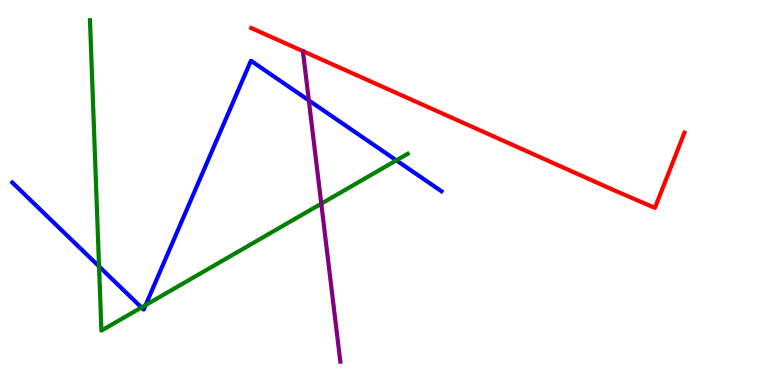[{'lines': ['blue', 'red'], 'intersections': []}, {'lines': ['green', 'red'], 'intersections': []}, {'lines': ['purple', 'red'], 'intersections': []}, {'lines': ['blue', 'green'], 'intersections': [{'x': 1.28, 'y': 3.08}, {'x': 1.83, 'y': 2.01}, {'x': 1.88, 'y': 2.08}, {'x': 5.11, 'y': 5.84}]}, {'lines': ['blue', 'purple'], 'intersections': [{'x': 3.98, 'y': 7.39}]}, {'lines': ['green', 'purple'], 'intersections': [{'x': 4.15, 'y': 4.71}]}]